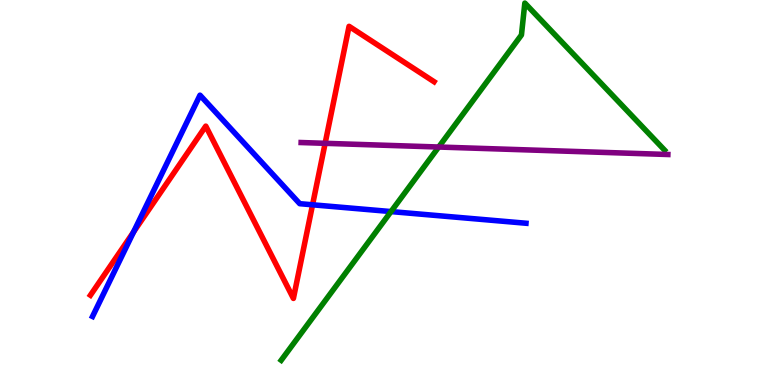[{'lines': ['blue', 'red'], 'intersections': [{'x': 1.72, 'y': 3.97}, {'x': 4.03, 'y': 4.68}]}, {'lines': ['green', 'red'], 'intersections': []}, {'lines': ['purple', 'red'], 'intersections': [{'x': 4.2, 'y': 6.28}]}, {'lines': ['blue', 'green'], 'intersections': [{'x': 5.05, 'y': 4.5}]}, {'lines': ['blue', 'purple'], 'intersections': []}, {'lines': ['green', 'purple'], 'intersections': [{'x': 5.66, 'y': 6.18}]}]